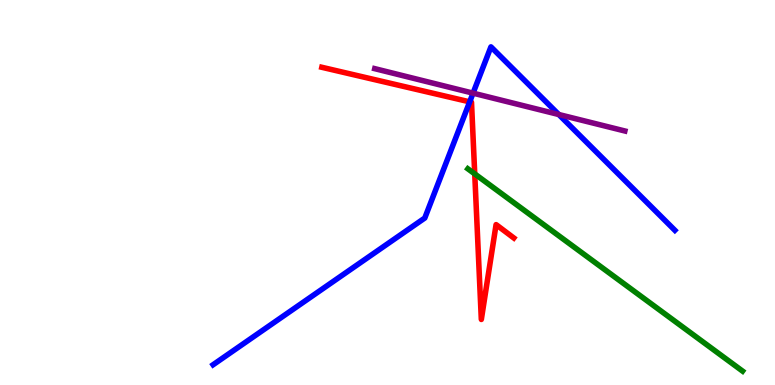[{'lines': ['blue', 'red'], 'intersections': [{'x': 6.06, 'y': 7.35}]}, {'lines': ['green', 'red'], 'intersections': [{'x': 6.13, 'y': 5.48}]}, {'lines': ['purple', 'red'], 'intersections': []}, {'lines': ['blue', 'green'], 'intersections': []}, {'lines': ['blue', 'purple'], 'intersections': [{'x': 6.1, 'y': 7.58}, {'x': 7.21, 'y': 7.03}]}, {'lines': ['green', 'purple'], 'intersections': []}]